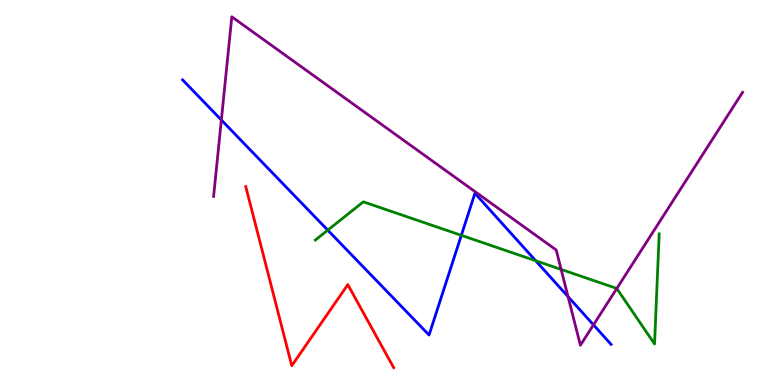[{'lines': ['blue', 'red'], 'intersections': []}, {'lines': ['green', 'red'], 'intersections': []}, {'lines': ['purple', 'red'], 'intersections': []}, {'lines': ['blue', 'green'], 'intersections': [{'x': 4.23, 'y': 4.02}, {'x': 5.95, 'y': 3.89}, {'x': 6.91, 'y': 3.23}]}, {'lines': ['blue', 'purple'], 'intersections': [{'x': 2.86, 'y': 6.88}, {'x': 7.33, 'y': 2.3}, {'x': 7.66, 'y': 1.56}]}, {'lines': ['green', 'purple'], 'intersections': [{'x': 7.24, 'y': 3.0}, {'x': 7.96, 'y': 2.51}]}]